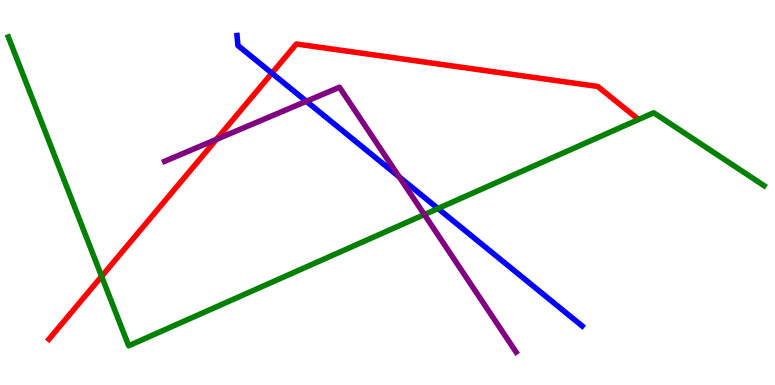[{'lines': ['blue', 'red'], 'intersections': [{'x': 3.51, 'y': 8.1}]}, {'lines': ['green', 'red'], 'intersections': [{'x': 1.31, 'y': 2.82}]}, {'lines': ['purple', 'red'], 'intersections': [{'x': 2.79, 'y': 6.38}]}, {'lines': ['blue', 'green'], 'intersections': [{'x': 5.65, 'y': 4.58}]}, {'lines': ['blue', 'purple'], 'intersections': [{'x': 3.95, 'y': 7.37}, {'x': 5.15, 'y': 5.4}]}, {'lines': ['green', 'purple'], 'intersections': [{'x': 5.48, 'y': 4.43}]}]